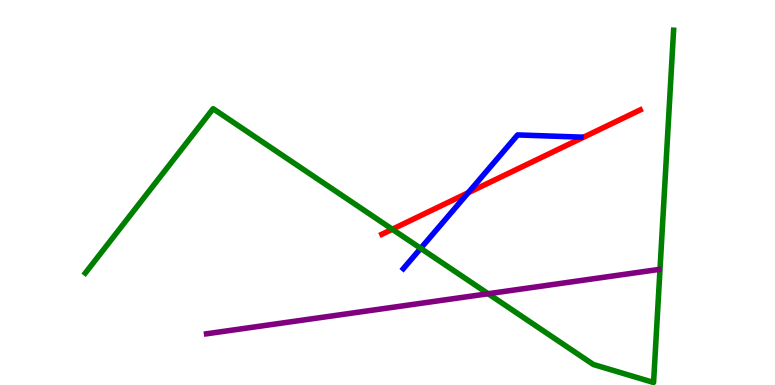[{'lines': ['blue', 'red'], 'intersections': [{'x': 6.04, 'y': 4.99}]}, {'lines': ['green', 'red'], 'intersections': [{'x': 5.06, 'y': 4.05}]}, {'lines': ['purple', 'red'], 'intersections': []}, {'lines': ['blue', 'green'], 'intersections': [{'x': 5.43, 'y': 3.55}]}, {'lines': ['blue', 'purple'], 'intersections': []}, {'lines': ['green', 'purple'], 'intersections': [{'x': 6.3, 'y': 2.37}]}]